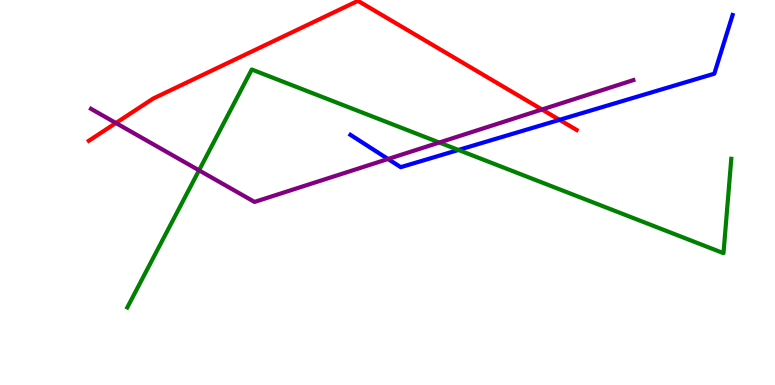[{'lines': ['blue', 'red'], 'intersections': [{'x': 7.22, 'y': 6.89}]}, {'lines': ['green', 'red'], 'intersections': []}, {'lines': ['purple', 'red'], 'intersections': [{'x': 1.5, 'y': 6.8}, {'x': 6.99, 'y': 7.16}]}, {'lines': ['blue', 'green'], 'intersections': [{'x': 5.92, 'y': 6.1}]}, {'lines': ['blue', 'purple'], 'intersections': [{'x': 5.01, 'y': 5.87}]}, {'lines': ['green', 'purple'], 'intersections': [{'x': 2.57, 'y': 5.58}, {'x': 5.67, 'y': 6.3}]}]